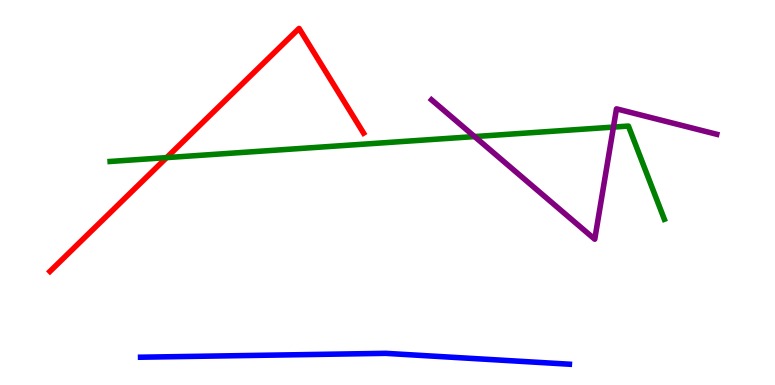[{'lines': ['blue', 'red'], 'intersections': []}, {'lines': ['green', 'red'], 'intersections': [{'x': 2.15, 'y': 5.91}]}, {'lines': ['purple', 'red'], 'intersections': []}, {'lines': ['blue', 'green'], 'intersections': []}, {'lines': ['blue', 'purple'], 'intersections': []}, {'lines': ['green', 'purple'], 'intersections': [{'x': 6.12, 'y': 6.45}, {'x': 7.92, 'y': 6.7}]}]